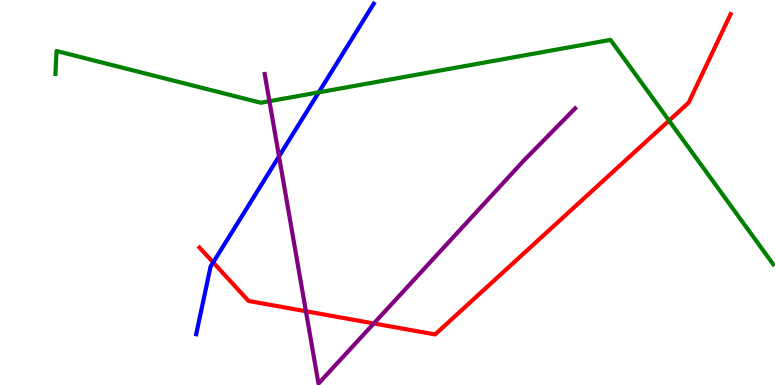[{'lines': ['blue', 'red'], 'intersections': [{'x': 2.75, 'y': 3.18}]}, {'lines': ['green', 'red'], 'intersections': [{'x': 8.63, 'y': 6.87}]}, {'lines': ['purple', 'red'], 'intersections': [{'x': 3.95, 'y': 1.92}, {'x': 4.82, 'y': 1.6}]}, {'lines': ['blue', 'green'], 'intersections': [{'x': 4.11, 'y': 7.6}]}, {'lines': ['blue', 'purple'], 'intersections': [{'x': 3.6, 'y': 5.94}]}, {'lines': ['green', 'purple'], 'intersections': [{'x': 3.48, 'y': 7.37}]}]